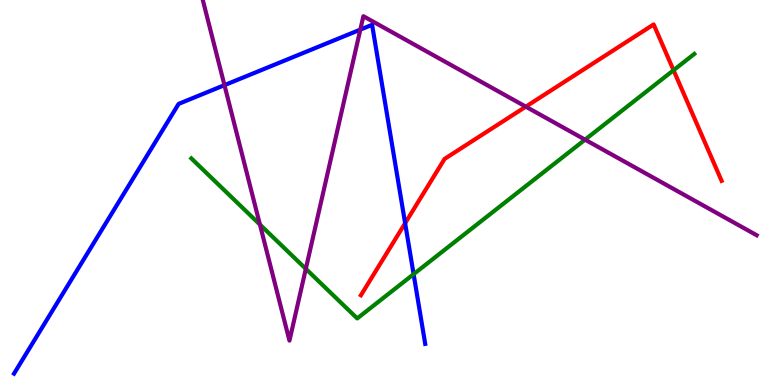[{'lines': ['blue', 'red'], 'intersections': [{'x': 5.23, 'y': 4.2}]}, {'lines': ['green', 'red'], 'intersections': [{'x': 8.69, 'y': 8.18}]}, {'lines': ['purple', 'red'], 'intersections': [{'x': 6.78, 'y': 7.23}]}, {'lines': ['blue', 'green'], 'intersections': [{'x': 5.34, 'y': 2.88}]}, {'lines': ['blue', 'purple'], 'intersections': [{'x': 2.9, 'y': 7.79}, {'x': 4.65, 'y': 9.23}]}, {'lines': ['green', 'purple'], 'intersections': [{'x': 3.35, 'y': 4.17}, {'x': 3.95, 'y': 3.02}, {'x': 7.55, 'y': 6.37}]}]